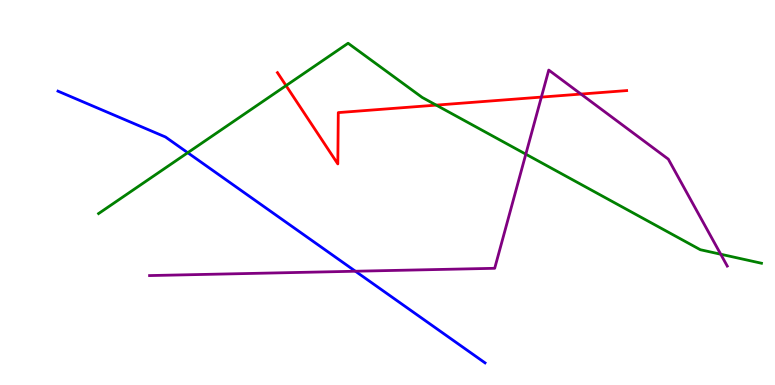[{'lines': ['blue', 'red'], 'intersections': []}, {'lines': ['green', 'red'], 'intersections': [{'x': 3.69, 'y': 7.78}, {'x': 5.63, 'y': 7.27}]}, {'lines': ['purple', 'red'], 'intersections': [{'x': 6.99, 'y': 7.48}, {'x': 7.5, 'y': 7.56}]}, {'lines': ['blue', 'green'], 'intersections': [{'x': 2.42, 'y': 6.03}]}, {'lines': ['blue', 'purple'], 'intersections': [{'x': 4.59, 'y': 2.95}]}, {'lines': ['green', 'purple'], 'intersections': [{'x': 6.78, 'y': 6.0}, {'x': 9.3, 'y': 3.4}]}]